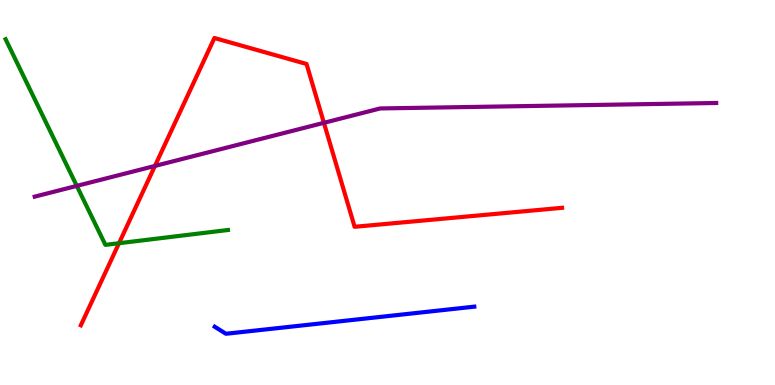[{'lines': ['blue', 'red'], 'intersections': []}, {'lines': ['green', 'red'], 'intersections': [{'x': 1.54, 'y': 3.68}]}, {'lines': ['purple', 'red'], 'intersections': [{'x': 2.0, 'y': 5.69}, {'x': 4.18, 'y': 6.81}]}, {'lines': ['blue', 'green'], 'intersections': []}, {'lines': ['blue', 'purple'], 'intersections': []}, {'lines': ['green', 'purple'], 'intersections': [{'x': 0.991, 'y': 5.17}]}]